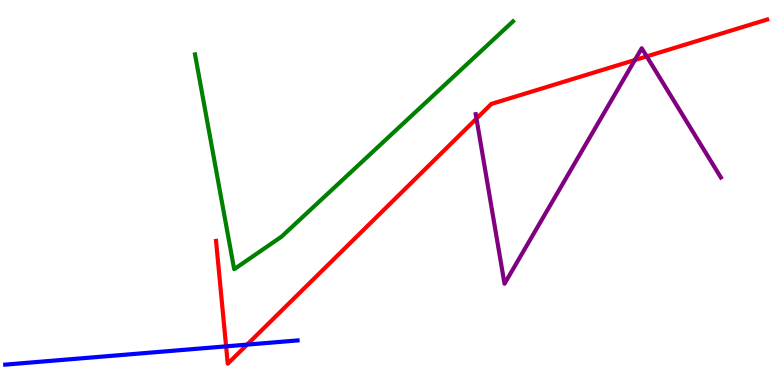[{'lines': ['blue', 'red'], 'intersections': [{'x': 2.92, 'y': 1.0}, {'x': 3.19, 'y': 1.05}]}, {'lines': ['green', 'red'], 'intersections': []}, {'lines': ['purple', 'red'], 'intersections': [{'x': 6.15, 'y': 6.92}, {'x': 8.19, 'y': 8.44}, {'x': 8.34, 'y': 8.54}]}, {'lines': ['blue', 'green'], 'intersections': []}, {'lines': ['blue', 'purple'], 'intersections': []}, {'lines': ['green', 'purple'], 'intersections': []}]